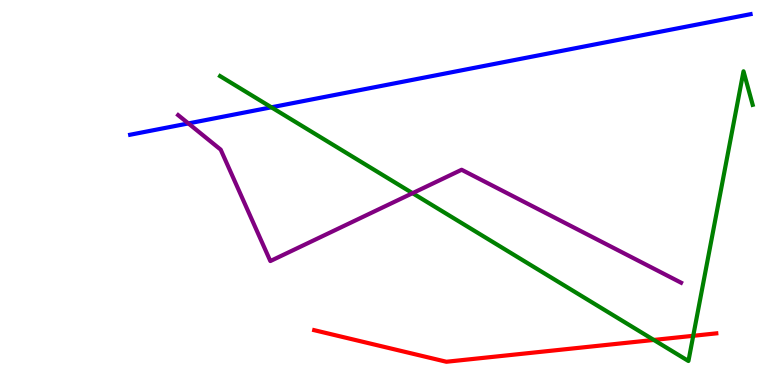[{'lines': ['blue', 'red'], 'intersections': []}, {'lines': ['green', 'red'], 'intersections': [{'x': 8.44, 'y': 1.17}, {'x': 8.94, 'y': 1.28}]}, {'lines': ['purple', 'red'], 'intersections': []}, {'lines': ['blue', 'green'], 'intersections': [{'x': 3.5, 'y': 7.21}]}, {'lines': ['blue', 'purple'], 'intersections': [{'x': 2.43, 'y': 6.79}]}, {'lines': ['green', 'purple'], 'intersections': [{'x': 5.32, 'y': 4.98}]}]